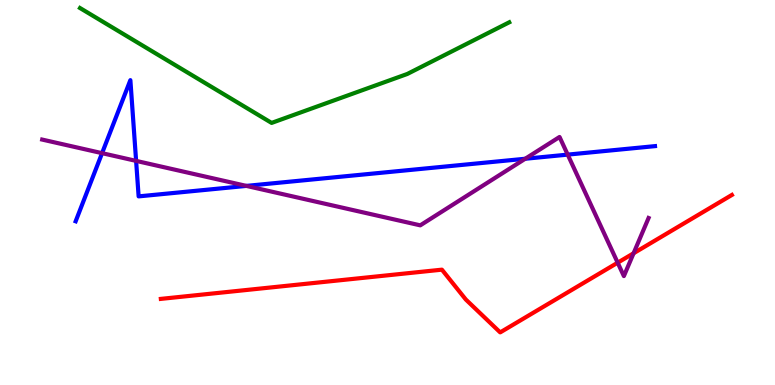[{'lines': ['blue', 'red'], 'intersections': []}, {'lines': ['green', 'red'], 'intersections': []}, {'lines': ['purple', 'red'], 'intersections': [{'x': 7.97, 'y': 3.18}, {'x': 8.18, 'y': 3.42}]}, {'lines': ['blue', 'green'], 'intersections': []}, {'lines': ['blue', 'purple'], 'intersections': [{'x': 1.32, 'y': 6.02}, {'x': 1.76, 'y': 5.82}, {'x': 3.18, 'y': 5.17}, {'x': 6.78, 'y': 5.88}, {'x': 7.33, 'y': 5.98}]}, {'lines': ['green', 'purple'], 'intersections': []}]